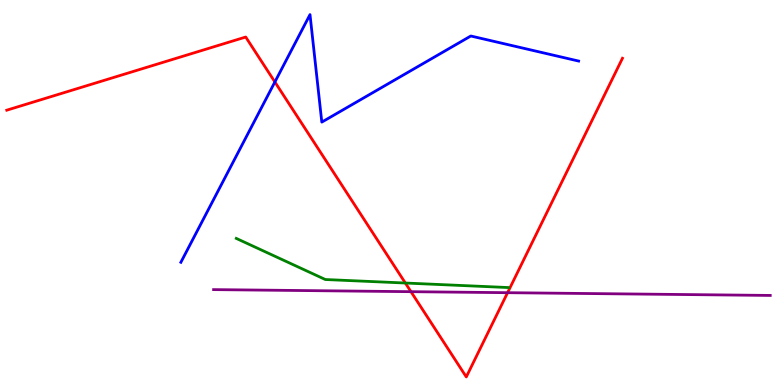[{'lines': ['blue', 'red'], 'intersections': [{'x': 3.55, 'y': 7.87}]}, {'lines': ['green', 'red'], 'intersections': [{'x': 5.23, 'y': 2.65}]}, {'lines': ['purple', 'red'], 'intersections': [{'x': 5.3, 'y': 2.42}, {'x': 6.55, 'y': 2.4}]}, {'lines': ['blue', 'green'], 'intersections': []}, {'lines': ['blue', 'purple'], 'intersections': []}, {'lines': ['green', 'purple'], 'intersections': []}]